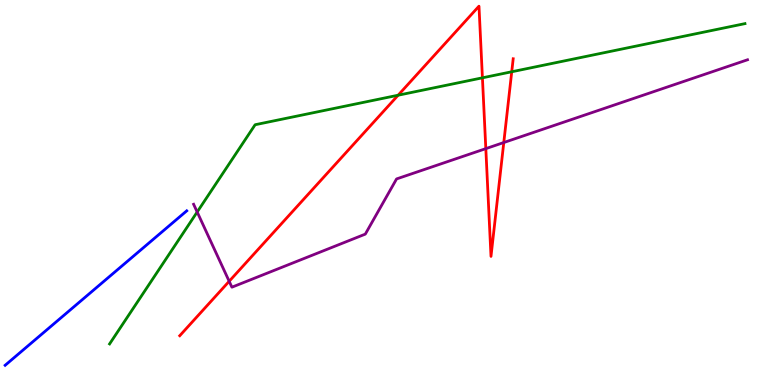[{'lines': ['blue', 'red'], 'intersections': []}, {'lines': ['green', 'red'], 'intersections': [{'x': 5.14, 'y': 7.53}, {'x': 6.22, 'y': 7.98}, {'x': 6.6, 'y': 8.14}]}, {'lines': ['purple', 'red'], 'intersections': [{'x': 2.96, 'y': 2.69}, {'x': 6.27, 'y': 6.14}, {'x': 6.5, 'y': 6.3}]}, {'lines': ['blue', 'green'], 'intersections': []}, {'lines': ['blue', 'purple'], 'intersections': []}, {'lines': ['green', 'purple'], 'intersections': [{'x': 2.54, 'y': 4.49}]}]